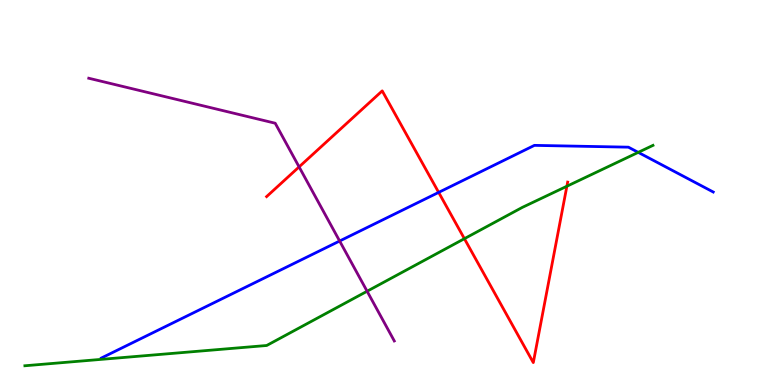[{'lines': ['blue', 'red'], 'intersections': [{'x': 5.66, 'y': 5.0}]}, {'lines': ['green', 'red'], 'intersections': [{'x': 5.99, 'y': 3.8}, {'x': 7.31, 'y': 5.16}]}, {'lines': ['purple', 'red'], 'intersections': [{'x': 3.86, 'y': 5.67}]}, {'lines': ['blue', 'green'], 'intersections': [{'x': 8.24, 'y': 6.04}]}, {'lines': ['blue', 'purple'], 'intersections': [{'x': 4.38, 'y': 3.74}]}, {'lines': ['green', 'purple'], 'intersections': [{'x': 4.74, 'y': 2.44}]}]